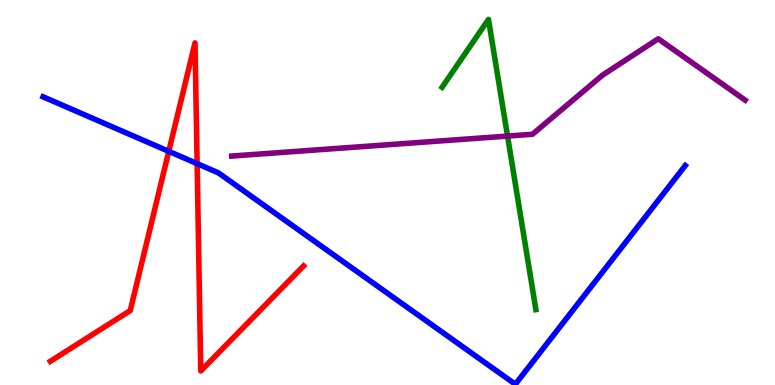[{'lines': ['blue', 'red'], 'intersections': [{'x': 2.18, 'y': 6.07}, {'x': 2.54, 'y': 5.75}]}, {'lines': ['green', 'red'], 'intersections': []}, {'lines': ['purple', 'red'], 'intersections': []}, {'lines': ['blue', 'green'], 'intersections': []}, {'lines': ['blue', 'purple'], 'intersections': []}, {'lines': ['green', 'purple'], 'intersections': [{'x': 6.55, 'y': 6.47}]}]